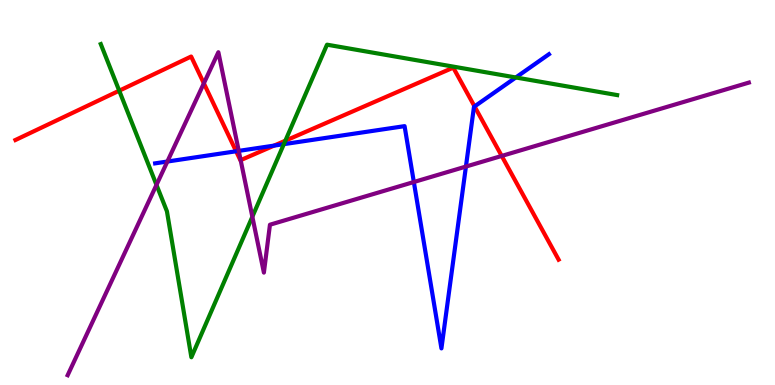[{'lines': ['blue', 'red'], 'intersections': [{'x': 3.05, 'y': 6.07}, {'x': 3.54, 'y': 6.22}, {'x': 6.12, 'y': 7.24}]}, {'lines': ['green', 'red'], 'intersections': [{'x': 1.54, 'y': 7.64}, {'x': 3.68, 'y': 6.35}]}, {'lines': ['purple', 'red'], 'intersections': [{'x': 2.63, 'y': 7.84}, {'x': 3.11, 'y': 5.84}, {'x': 6.47, 'y': 5.95}]}, {'lines': ['blue', 'green'], 'intersections': [{'x': 3.66, 'y': 6.26}, {'x': 6.66, 'y': 7.99}]}, {'lines': ['blue', 'purple'], 'intersections': [{'x': 2.16, 'y': 5.8}, {'x': 3.08, 'y': 6.08}, {'x': 5.34, 'y': 5.27}, {'x': 6.01, 'y': 5.67}]}, {'lines': ['green', 'purple'], 'intersections': [{'x': 2.02, 'y': 5.2}, {'x': 3.26, 'y': 4.37}]}]